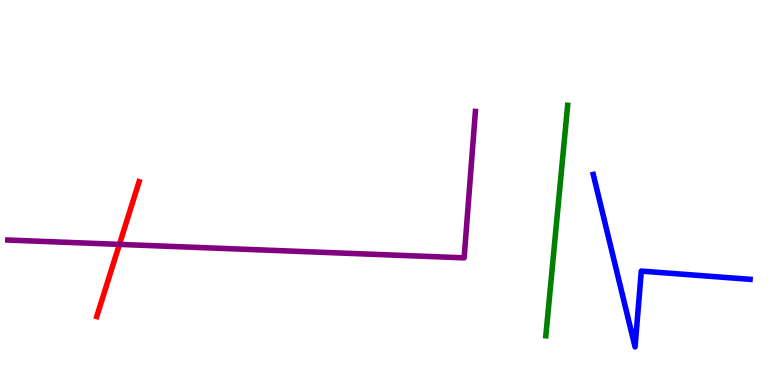[{'lines': ['blue', 'red'], 'intersections': []}, {'lines': ['green', 'red'], 'intersections': []}, {'lines': ['purple', 'red'], 'intersections': [{'x': 1.54, 'y': 3.65}]}, {'lines': ['blue', 'green'], 'intersections': []}, {'lines': ['blue', 'purple'], 'intersections': []}, {'lines': ['green', 'purple'], 'intersections': []}]